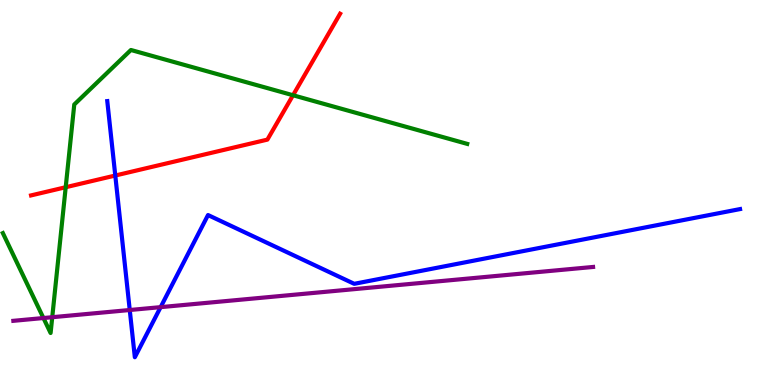[{'lines': ['blue', 'red'], 'intersections': [{'x': 1.49, 'y': 5.44}]}, {'lines': ['green', 'red'], 'intersections': [{'x': 0.848, 'y': 5.14}, {'x': 3.78, 'y': 7.53}]}, {'lines': ['purple', 'red'], 'intersections': []}, {'lines': ['blue', 'green'], 'intersections': []}, {'lines': ['blue', 'purple'], 'intersections': [{'x': 1.67, 'y': 1.95}, {'x': 2.07, 'y': 2.02}]}, {'lines': ['green', 'purple'], 'intersections': [{'x': 0.561, 'y': 1.74}, {'x': 0.674, 'y': 1.76}]}]